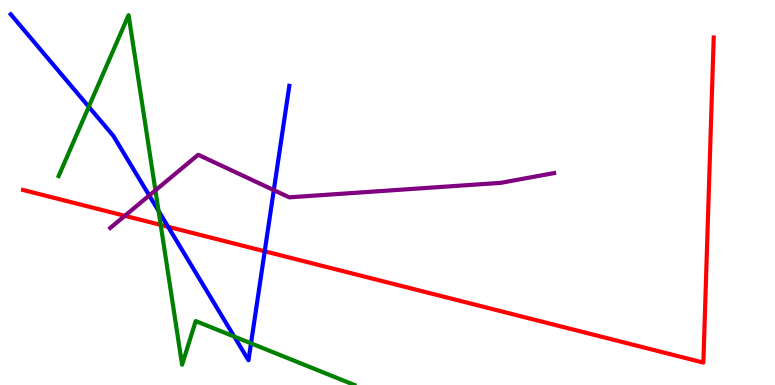[{'lines': ['blue', 'red'], 'intersections': [{'x': 2.17, 'y': 4.11}, {'x': 3.42, 'y': 3.47}]}, {'lines': ['green', 'red'], 'intersections': [{'x': 2.07, 'y': 4.16}]}, {'lines': ['purple', 'red'], 'intersections': [{'x': 1.61, 'y': 4.39}]}, {'lines': ['blue', 'green'], 'intersections': [{'x': 1.15, 'y': 7.23}, {'x': 2.05, 'y': 4.52}, {'x': 3.02, 'y': 1.26}, {'x': 3.24, 'y': 1.08}]}, {'lines': ['blue', 'purple'], 'intersections': [{'x': 1.93, 'y': 4.92}, {'x': 3.53, 'y': 5.06}]}, {'lines': ['green', 'purple'], 'intersections': [{'x': 2.01, 'y': 5.06}]}]